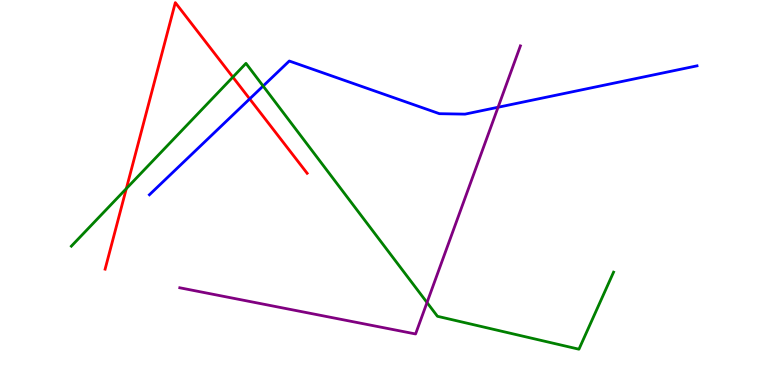[{'lines': ['blue', 'red'], 'intersections': [{'x': 3.22, 'y': 7.43}]}, {'lines': ['green', 'red'], 'intersections': [{'x': 1.63, 'y': 5.1}, {'x': 3.0, 'y': 8.0}]}, {'lines': ['purple', 'red'], 'intersections': []}, {'lines': ['blue', 'green'], 'intersections': [{'x': 3.4, 'y': 7.77}]}, {'lines': ['blue', 'purple'], 'intersections': [{'x': 6.43, 'y': 7.21}]}, {'lines': ['green', 'purple'], 'intersections': [{'x': 5.51, 'y': 2.14}]}]